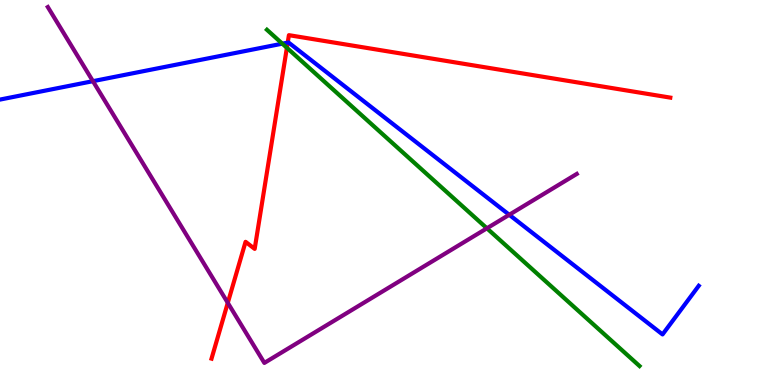[{'lines': ['blue', 'red'], 'intersections': [{'x': 3.71, 'y': 8.89}]}, {'lines': ['green', 'red'], 'intersections': [{'x': 3.7, 'y': 8.76}]}, {'lines': ['purple', 'red'], 'intersections': [{'x': 2.94, 'y': 2.13}]}, {'lines': ['blue', 'green'], 'intersections': [{'x': 3.64, 'y': 8.87}]}, {'lines': ['blue', 'purple'], 'intersections': [{'x': 1.2, 'y': 7.89}, {'x': 6.57, 'y': 4.42}]}, {'lines': ['green', 'purple'], 'intersections': [{'x': 6.28, 'y': 4.07}]}]